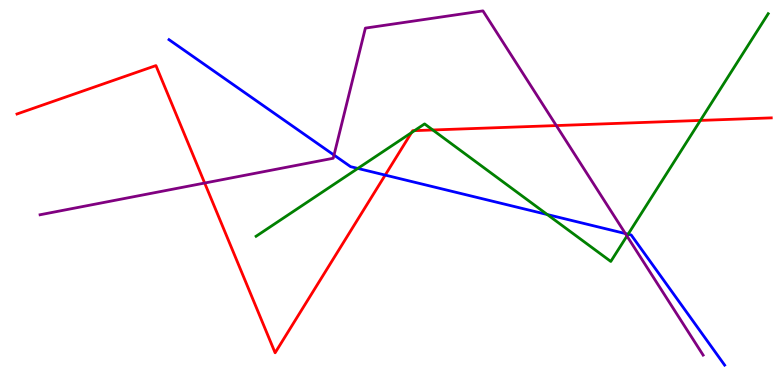[{'lines': ['blue', 'red'], 'intersections': [{'x': 4.97, 'y': 5.45}]}, {'lines': ['green', 'red'], 'intersections': [{'x': 5.31, 'y': 6.55}, {'x': 5.35, 'y': 6.61}, {'x': 5.58, 'y': 6.62}, {'x': 9.04, 'y': 6.87}]}, {'lines': ['purple', 'red'], 'intersections': [{'x': 2.64, 'y': 5.25}, {'x': 7.18, 'y': 6.74}]}, {'lines': ['blue', 'green'], 'intersections': [{'x': 4.62, 'y': 5.63}, {'x': 7.06, 'y': 4.43}, {'x': 8.1, 'y': 3.92}]}, {'lines': ['blue', 'purple'], 'intersections': [{'x': 4.31, 'y': 5.97}, {'x': 8.07, 'y': 3.93}]}, {'lines': ['green', 'purple'], 'intersections': [{'x': 8.09, 'y': 3.87}]}]